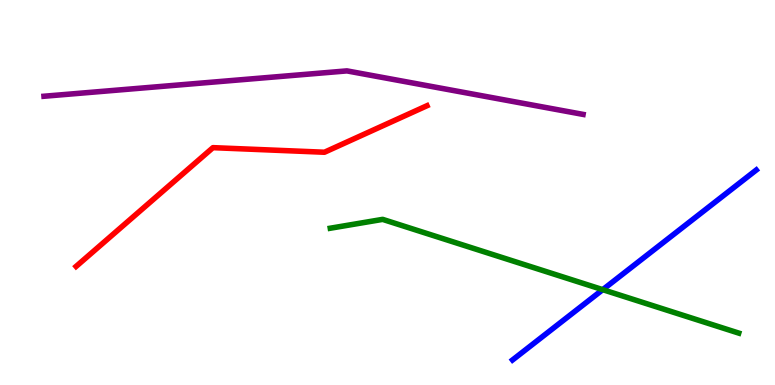[{'lines': ['blue', 'red'], 'intersections': []}, {'lines': ['green', 'red'], 'intersections': []}, {'lines': ['purple', 'red'], 'intersections': []}, {'lines': ['blue', 'green'], 'intersections': [{'x': 7.78, 'y': 2.48}]}, {'lines': ['blue', 'purple'], 'intersections': []}, {'lines': ['green', 'purple'], 'intersections': []}]